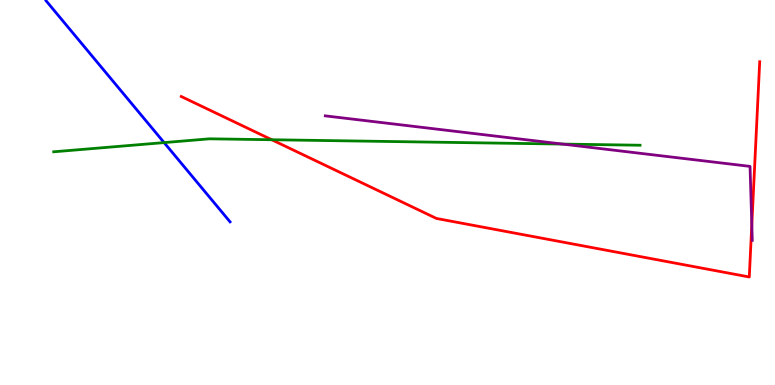[{'lines': ['blue', 'red'], 'intersections': []}, {'lines': ['green', 'red'], 'intersections': [{'x': 3.51, 'y': 6.37}]}, {'lines': ['purple', 'red'], 'intersections': [{'x': 9.7, 'y': 4.16}]}, {'lines': ['blue', 'green'], 'intersections': [{'x': 2.12, 'y': 6.3}]}, {'lines': ['blue', 'purple'], 'intersections': []}, {'lines': ['green', 'purple'], 'intersections': [{'x': 7.26, 'y': 6.26}]}]